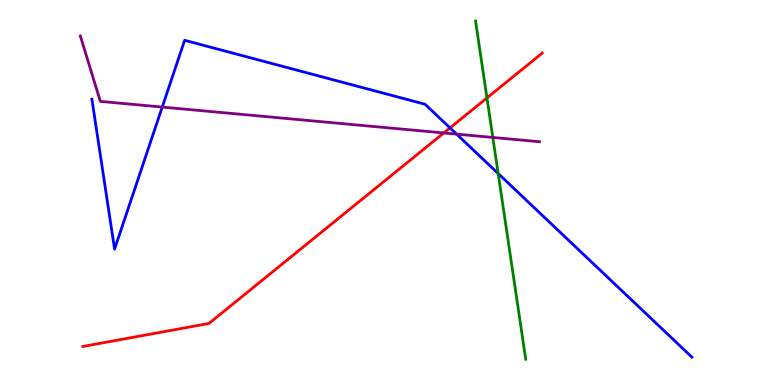[{'lines': ['blue', 'red'], 'intersections': [{'x': 5.81, 'y': 6.68}]}, {'lines': ['green', 'red'], 'intersections': [{'x': 6.28, 'y': 7.46}]}, {'lines': ['purple', 'red'], 'intersections': [{'x': 5.73, 'y': 6.55}]}, {'lines': ['blue', 'green'], 'intersections': [{'x': 6.43, 'y': 5.49}]}, {'lines': ['blue', 'purple'], 'intersections': [{'x': 2.09, 'y': 7.22}, {'x': 5.89, 'y': 6.52}]}, {'lines': ['green', 'purple'], 'intersections': [{'x': 6.36, 'y': 6.43}]}]